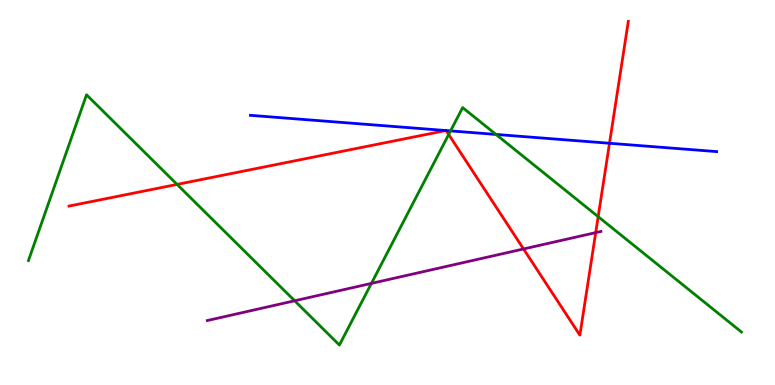[{'lines': ['blue', 'red'], 'intersections': [{'x': 5.75, 'y': 6.61}, {'x': 5.76, 'y': 6.61}, {'x': 7.86, 'y': 6.28}]}, {'lines': ['green', 'red'], 'intersections': [{'x': 2.28, 'y': 5.21}, {'x': 5.79, 'y': 6.51}, {'x': 7.72, 'y': 4.37}]}, {'lines': ['purple', 'red'], 'intersections': [{'x': 6.76, 'y': 3.53}, {'x': 7.69, 'y': 3.96}]}, {'lines': ['blue', 'green'], 'intersections': [{'x': 5.81, 'y': 6.6}, {'x': 6.4, 'y': 6.51}]}, {'lines': ['blue', 'purple'], 'intersections': []}, {'lines': ['green', 'purple'], 'intersections': [{'x': 3.8, 'y': 2.19}, {'x': 4.79, 'y': 2.64}]}]